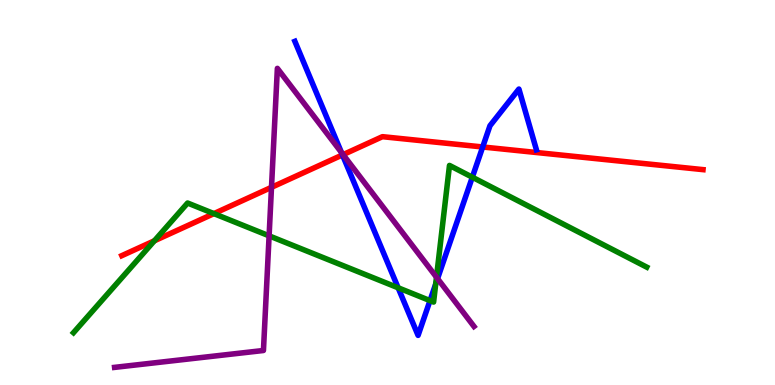[{'lines': ['blue', 'red'], 'intersections': [{'x': 4.42, 'y': 5.98}, {'x': 6.23, 'y': 6.18}]}, {'lines': ['green', 'red'], 'intersections': [{'x': 1.99, 'y': 3.75}, {'x': 2.76, 'y': 4.45}]}, {'lines': ['purple', 'red'], 'intersections': [{'x': 3.5, 'y': 5.13}, {'x': 4.43, 'y': 5.98}]}, {'lines': ['blue', 'green'], 'intersections': [{'x': 5.14, 'y': 2.53}, {'x': 5.55, 'y': 2.19}, {'x': 5.62, 'y': 2.62}, {'x': 6.09, 'y': 5.4}]}, {'lines': ['blue', 'purple'], 'intersections': [{'x': 4.41, 'y': 6.04}, {'x': 5.65, 'y': 2.76}]}, {'lines': ['green', 'purple'], 'intersections': [{'x': 3.47, 'y': 3.87}, {'x': 5.63, 'y': 2.8}]}]